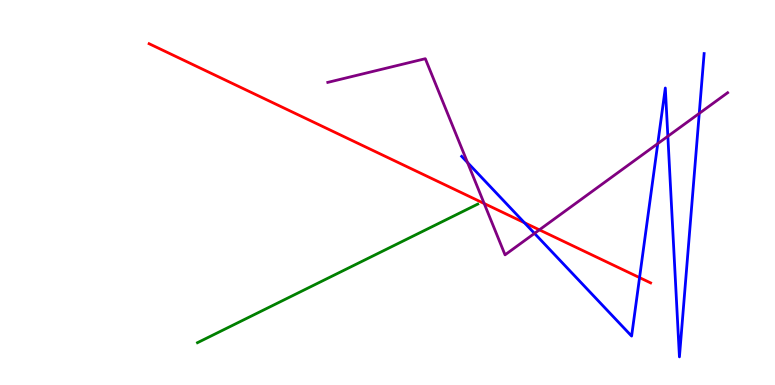[{'lines': ['blue', 'red'], 'intersections': [{'x': 6.77, 'y': 4.22}, {'x': 8.25, 'y': 2.79}]}, {'lines': ['green', 'red'], 'intersections': []}, {'lines': ['purple', 'red'], 'intersections': [{'x': 6.25, 'y': 4.71}, {'x': 6.96, 'y': 4.03}]}, {'lines': ['blue', 'green'], 'intersections': []}, {'lines': ['blue', 'purple'], 'intersections': [{'x': 6.03, 'y': 5.78}, {'x': 6.9, 'y': 3.94}, {'x': 8.49, 'y': 6.27}, {'x': 8.62, 'y': 6.46}, {'x': 9.02, 'y': 7.05}]}, {'lines': ['green', 'purple'], 'intersections': []}]